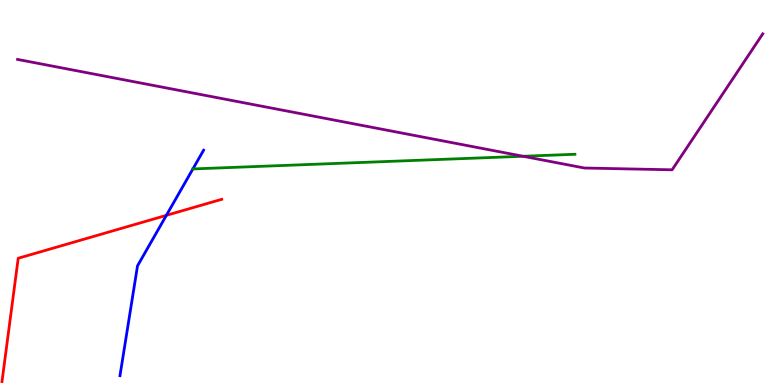[{'lines': ['blue', 'red'], 'intersections': [{'x': 2.15, 'y': 4.41}]}, {'lines': ['green', 'red'], 'intersections': []}, {'lines': ['purple', 'red'], 'intersections': []}, {'lines': ['blue', 'green'], 'intersections': []}, {'lines': ['blue', 'purple'], 'intersections': []}, {'lines': ['green', 'purple'], 'intersections': [{'x': 6.75, 'y': 5.94}]}]